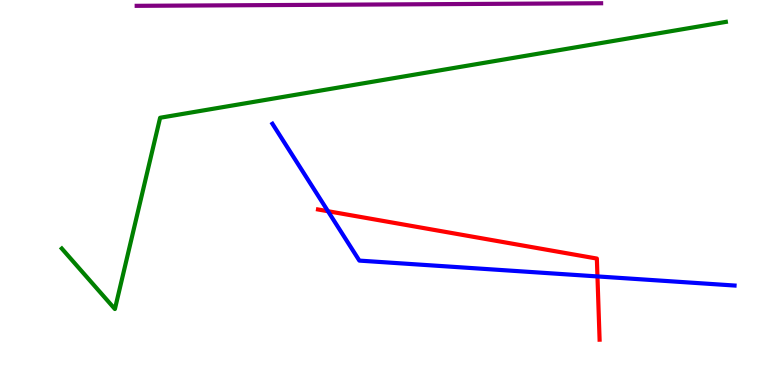[{'lines': ['blue', 'red'], 'intersections': [{'x': 4.23, 'y': 4.51}, {'x': 7.71, 'y': 2.82}]}, {'lines': ['green', 'red'], 'intersections': []}, {'lines': ['purple', 'red'], 'intersections': []}, {'lines': ['blue', 'green'], 'intersections': []}, {'lines': ['blue', 'purple'], 'intersections': []}, {'lines': ['green', 'purple'], 'intersections': []}]